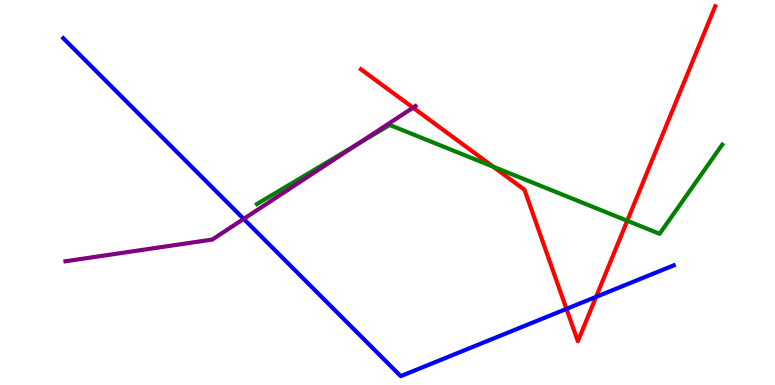[{'lines': ['blue', 'red'], 'intersections': [{'x': 7.31, 'y': 1.98}, {'x': 7.69, 'y': 2.29}]}, {'lines': ['green', 'red'], 'intersections': [{'x': 6.36, 'y': 5.67}, {'x': 8.09, 'y': 4.27}]}, {'lines': ['purple', 'red'], 'intersections': [{'x': 5.33, 'y': 7.2}]}, {'lines': ['blue', 'green'], 'intersections': []}, {'lines': ['blue', 'purple'], 'intersections': [{'x': 3.14, 'y': 4.31}]}, {'lines': ['green', 'purple'], 'intersections': [{'x': 4.61, 'y': 6.25}]}]